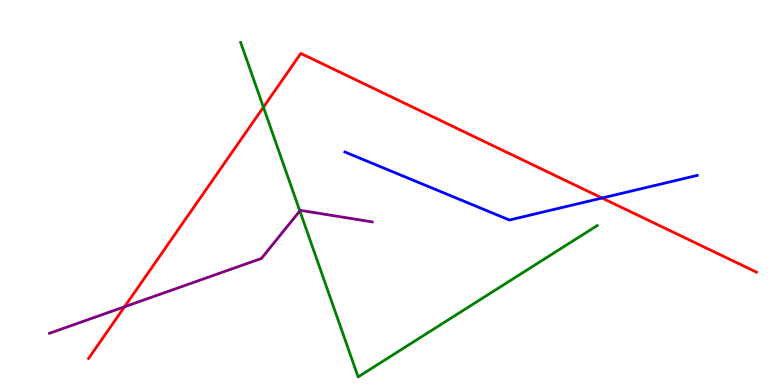[{'lines': ['blue', 'red'], 'intersections': [{'x': 7.77, 'y': 4.86}]}, {'lines': ['green', 'red'], 'intersections': [{'x': 3.4, 'y': 7.22}]}, {'lines': ['purple', 'red'], 'intersections': [{'x': 1.61, 'y': 2.03}]}, {'lines': ['blue', 'green'], 'intersections': []}, {'lines': ['blue', 'purple'], 'intersections': []}, {'lines': ['green', 'purple'], 'intersections': [{'x': 3.87, 'y': 4.52}]}]